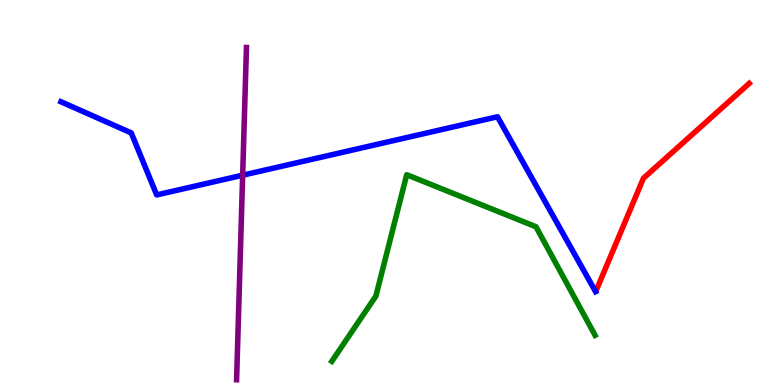[{'lines': ['blue', 'red'], 'intersections': []}, {'lines': ['green', 'red'], 'intersections': []}, {'lines': ['purple', 'red'], 'intersections': []}, {'lines': ['blue', 'green'], 'intersections': []}, {'lines': ['blue', 'purple'], 'intersections': [{'x': 3.13, 'y': 5.45}]}, {'lines': ['green', 'purple'], 'intersections': []}]